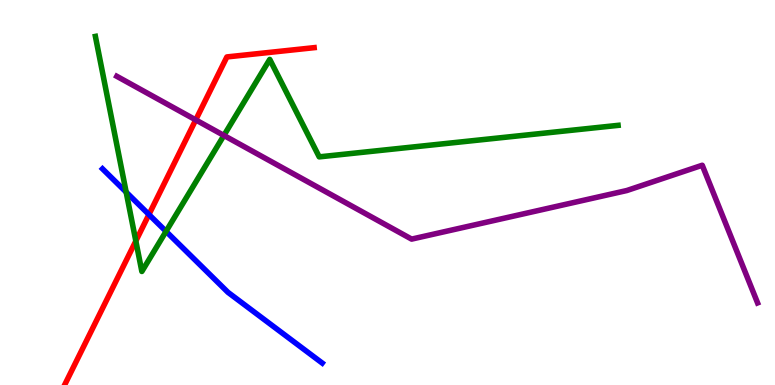[{'lines': ['blue', 'red'], 'intersections': [{'x': 1.92, 'y': 4.43}]}, {'lines': ['green', 'red'], 'intersections': [{'x': 1.75, 'y': 3.74}]}, {'lines': ['purple', 'red'], 'intersections': [{'x': 2.53, 'y': 6.89}]}, {'lines': ['blue', 'green'], 'intersections': [{'x': 1.63, 'y': 5.01}, {'x': 2.14, 'y': 3.99}]}, {'lines': ['blue', 'purple'], 'intersections': []}, {'lines': ['green', 'purple'], 'intersections': [{'x': 2.89, 'y': 6.48}]}]